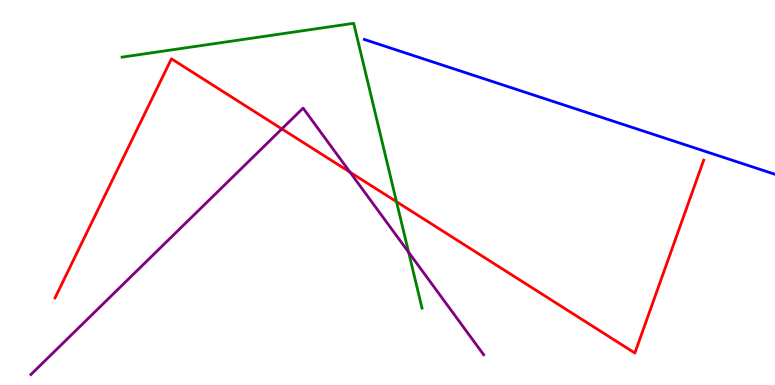[{'lines': ['blue', 'red'], 'intersections': []}, {'lines': ['green', 'red'], 'intersections': [{'x': 5.12, 'y': 4.76}]}, {'lines': ['purple', 'red'], 'intersections': [{'x': 3.64, 'y': 6.65}, {'x': 4.52, 'y': 5.53}]}, {'lines': ['blue', 'green'], 'intersections': []}, {'lines': ['blue', 'purple'], 'intersections': []}, {'lines': ['green', 'purple'], 'intersections': [{'x': 5.27, 'y': 3.45}]}]